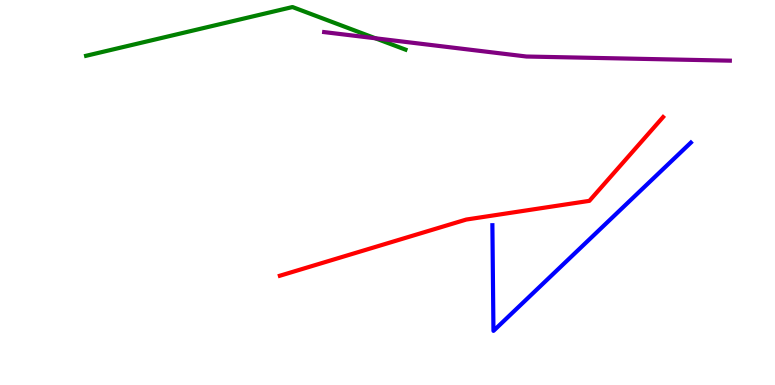[{'lines': ['blue', 'red'], 'intersections': []}, {'lines': ['green', 'red'], 'intersections': []}, {'lines': ['purple', 'red'], 'intersections': []}, {'lines': ['blue', 'green'], 'intersections': []}, {'lines': ['blue', 'purple'], 'intersections': []}, {'lines': ['green', 'purple'], 'intersections': [{'x': 4.84, 'y': 9.01}]}]